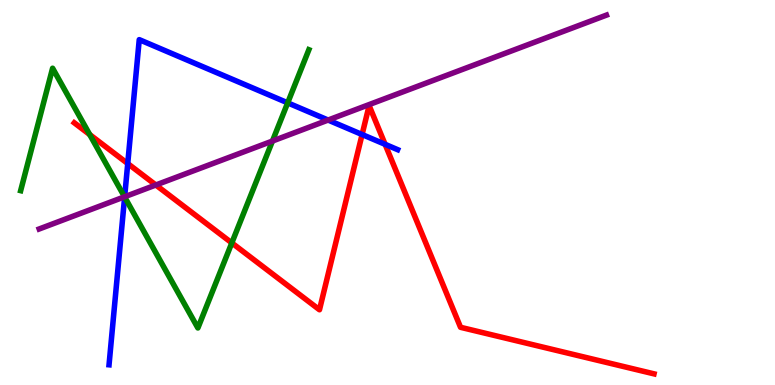[{'lines': ['blue', 'red'], 'intersections': [{'x': 1.65, 'y': 5.75}, {'x': 4.67, 'y': 6.51}, {'x': 4.97, 'y': 6.25}]}, {'lines': ['green', 'red'], 'intersections': [{'x': 1.16, 'y': 6.5}, {'x': 2.99, 'y': 3.69}]}, {'lines': ['purple', 'red'], 'intersections': [{'x': 2.01, 'y': 5.19}]}, {'lines': ['blue', 'green'], 'intersections': [{'x': 1.61, 'y': 4.88}, {'x': 3.71, 'y': 7.33}]}, {'lines': ['blue', 'purple'], 'intersections': [{'x': 1.61, 'y': 4.89}, {'x': 4.23, 'y': 6.88}]}, {'lines': ['green', 'purple'], 'intersections': [{'x': 1.61, 'y': 4.89}, {'x': 3.52, 'y': 6.34}]}]